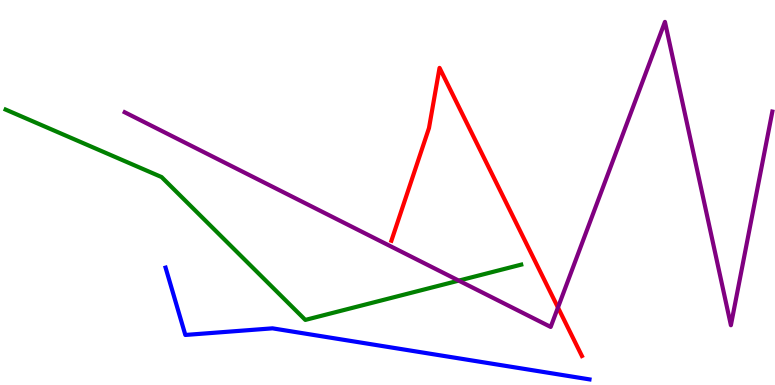[{'lines': ['blue', 'red'], 'intersections': []}, {'lines': ['green', 'red'], 'intersections': []}, {'lines': ['purple', 'red'], 'intersections': [{'x': 7.2, 'y': 2.01}]}, {'lines': ['blue', 'green'], 'intersections': []}, {'lines': ['blue', 'purple'], 'intersections': []}, {'lines': ['green', 'purple'], 'intersections': [{'x': 5.92, 'y': 2.71}]}]